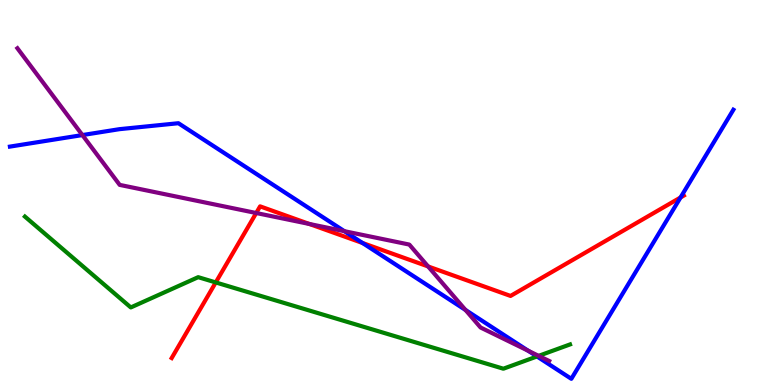[{'lines': ['blue', 'red'], 'intersections': [{'x': 4.68, 'y': 3.69}, {'x': 8.78, 'y': 4.87}]}, {'lines': ['green', 'red'], 'intersections': [{'x': 2.78, 'y': 2.66}]}, {'lines': ['purple', 'red'], 'intersections': [{'x': 3.31, 'y': 4.47}, {'x': 3.99, 'y': 4.18}, {'x': 5.52, 'y': 3.08}]}, {'lines': ['blue', 'green'], 'intersections': [{'x': 6.93, 'y': 0.741}]}, {'lines': ['blue', 'purple'], 'intersections': [{'x': 1.06, 'y': 6.49}, {'x': 4.44, 'y': 4.0}, {'x': 6.01, 'y': 1.95}, {'x': 6.82, 'y': 0.89}]}, {'lines': ['green', 'purple'], 'intersections': [{'x': 6.95, 'y': 0.757}]}]